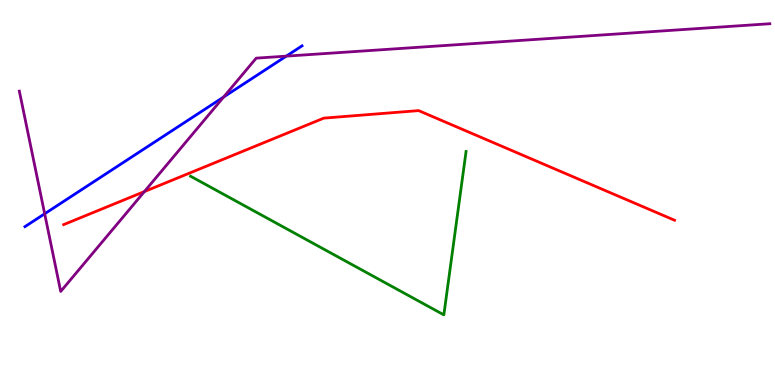[{'lines': ['blue', 'red'], 'intersections': []}, {'lines': ['green', 'red'], 'intersections': []}, {'lines': ['purple', 'red'], 'intersections': [{'x': 1.86, 'y': 5.02}]}, {'lines': ['blue', 'green'], 'intersections': []}, {'lines': ['blue', 'purple'], 'intersections': [{'x': 0.576, 'y': 4.45}, {'x': 2.89, 'y': 7.48}, {'x': 3.69, 'y': 8.54}]}, {'lines': ['green', 'purple'], 'intersections': []}]